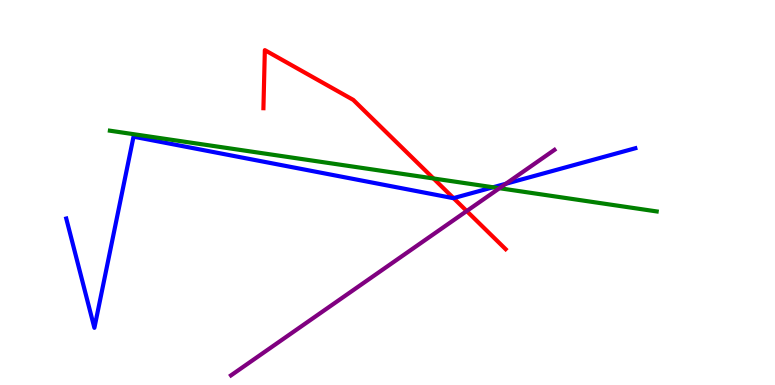[{'lines': ['blue', 'red'], 'intersections': [{'x': 5.85, 'y': 4.85}]}, {'lines': ['green', 'red'], 'intersections': [{'x': 5.59, 'y': 5.36}]}, {'lines': ['purple', 'red'], 'intersections': [{'x': 6.02, 'y': 4.52}]}, {'lines': ['blue', 'green'], 'intersections': [{'x': 6.36, 'y': 5.14}]}, {'lines': ['blue', 'purple'], 'intersections': [{'x': 6.53, 'y': 5.23}]}, {'lines': ['green', 'purple'], 'intersections': [{'x': 6.44, 'y': 5.11}]}]